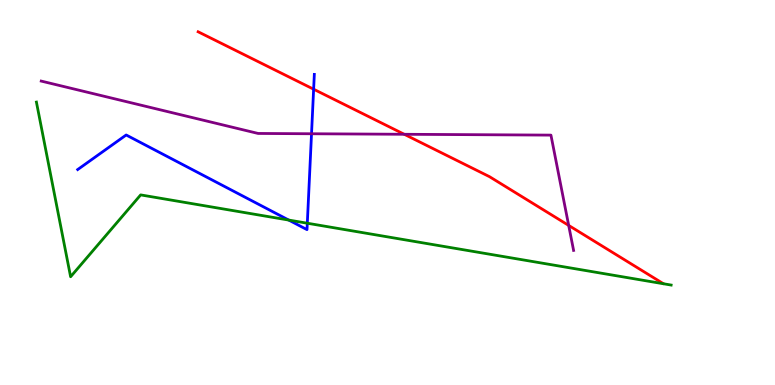[{'lines': ['blue', 'red'], 'intersections': [{'x': 4.05, 'y': 7.68}]}, {'lines': ['green', 'red'], 'intersections': []}, {'lines': ['purple', 'red'], 'intersections': [{'x': 5.22, 'y': 6.51}, {'x': 7.34, 'y': 4.15}]}, {'lines': ['blue', 'green'], 'intersections': [{'x': 3.73, 'y': 4.28}, {'x': 3.97, 'y': 4.2}]}, {'lines': ['blue', 'purple'], 'intersections': [{'x': 4.02, 'y': 6.53}]}, {'lines': ['green', 'purple'], 'intersections': []}]